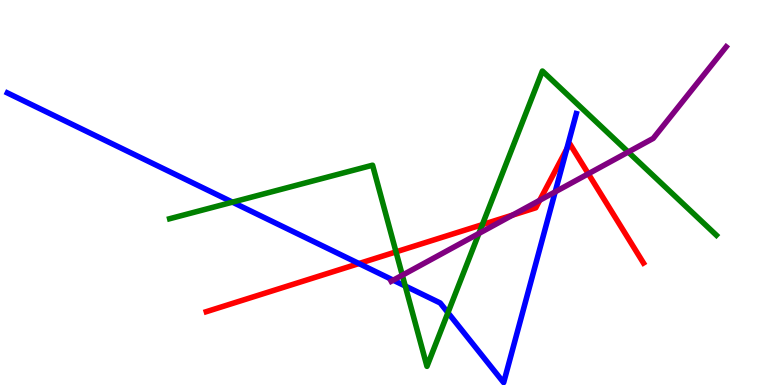[{'lines': ['blue', 'red'], 'intersections': [{'x': 4.63, 'y': 3.15}, {'x': 7.31, 'y': 6.13}]}, {'lines': ['green', 'red'], 'intersections': [{'x': 5.11, 'y': 3.46}, {'x': 6.22, 'y': 4.17}]}, {'lines': ['purple', 'red'], 'intersections': [{'x': 6.61, 'y': 4.41}, {'x': 6.96, 'y': 4.8}, {'x': 7.59, 'y': 5.49}]}, {'lines': ['blue', 'green'], 'intersections': [{'x': 3.0, 'y': 4.75}, {'x': 5.23, 'y': 2.57}, {'x': 5.78, 'y': 1.88}]}, {'lines': ['blue', 'purple'], 'intersections': [{'x': 5.07, 'y': 2.72}, {'x': 7.16, 'y': 5.02}]}, {'lines': ['green', 'purple'], 'intersections': [{'x': 5.19, 'y': 2.85}, {'x': 6.18, 'y': 3.94}, {'x': 8.11, 'y': 6.05}]}]